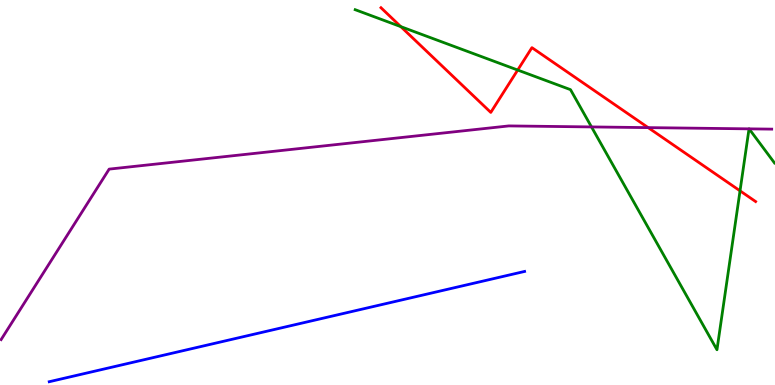[{'lines': ['blue', 'red'], 'intersections': []}, {'lines': ['green', 'red'], 'intersections': [{'x': 5.17, 'y': 9.31}, {'x': 6.68, 'y': 8.18}, {'x': 9.55, 'y': 5.04}]}, {'lines': ['purple', 'red'], 'intersections': [{'x': 8.36, 'y': 6.69}]}, {'lines': ['blue', 'green'], 'intersections': []}, {'lines': ['blue', 'purple'], 'intersections': []}, {'lines': ['green', 'purple'], 'intersections': [{'x': 7.63, 'y': 6.7}, {'x': 9.66, 'y': 6.65}, {'x': 9.67, 'y': 6.65}]}]